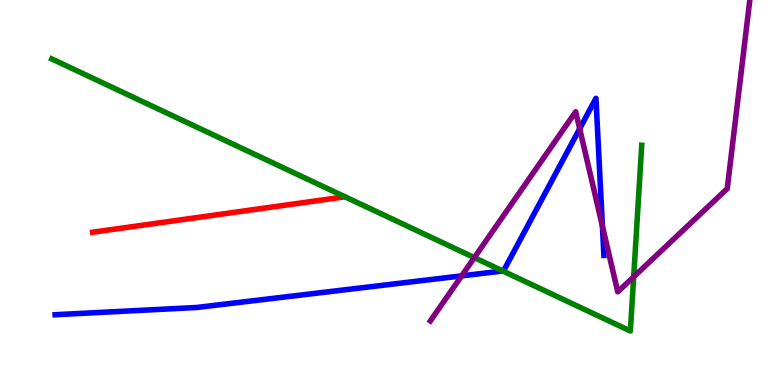[{'lines': ['blue', 'red'], 'intersections': []}, {'lines': ['green', 'red'], 'intersections': []}, {'lines': ['purple', 'red'], 'intersections': []}, {'lines': ['blue', 'green'], 'intersections': [{'x': 6.49, 'y': 2.96}]}, {'lines': ['blue', 'purple'], 'intersections': [{'x': 5.96, 'y': 2.83}, {'x': 7.48, 'y': 6.66}, {'x': 7.77, 'y': 4.13}]}, {'lines': ['green', 'purple'], 'intersections': [{'x': 6.12, 'y': 3.31}, {'x': 8.18, 'y': 2.81}]}]